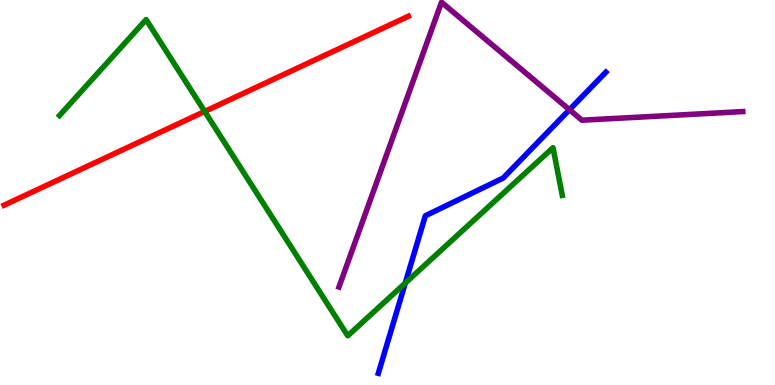[{'lines': ['blue', 'red'], 'intersections': []}, {'lines': ['green', 'red'], 'intersections': [{'x': 2.64, 'y': 7.11}]}, {'lines': ['purple', 'red'], 'intersections': []}, {'lines': ['blue', 'green'], 'intersections': [{'x': 5.23, 'y': 2.65}]}, {'lines': ['blue', 'purple'], 'intersections': [{'x': 7.35, 'y': 7.15}]}, {'lines': ['green', 'purple'], 'intersections': []}]